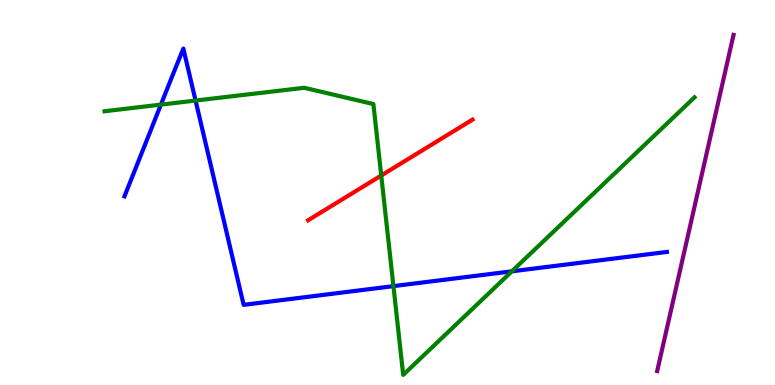[{'lines': ['blue', 'red'], 'intersections': []}, {'lines': ['green', 'red'], 'intersections': [{'x': 4.92, 'y': 5.44}]}, {'lines': ['purple', 'red'], 'intersections': []}, {'lines': ['blue', 'green'], 'intersections': [{'x': 2.08, 'y': 7.28}, {'x': 2.52, 'y': 7.39}, {'x': 5.08, 'y': 2.57}, {'x': 6.61, 'y': 2.95}]}, {'lines': ['blue', 'purple'], 'intersections': []}, {'lines': ['green', 'purple'], 'intersections': []}]